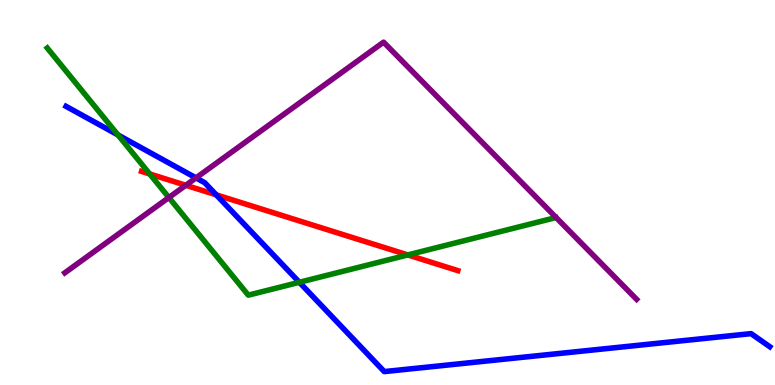[{'lines': ['blue', 'red'], 'intersections': [{'x': 2.79, 'y': 4.94}]}, {'lines': ['green', 'red'], 'intersections': [{'x': 1.93, 'y': 5.48}, {'x': 5.26, 'y': 3.38}]}, {'lines': ['purple', 'red'], 'intersections': [{'x': 2.4, 'y': 5.19}]}, {'lines': ['blue', 'green'], 'intersections': [{'x': 1.52, 'y': 6.49}, {'x': 3.86, 'y': 2.67}]}, {'lines': ['blue', 'purple'], 'intersections': [{'x': 2.53, 'y': 5.38}]}, {'lines': ['green', 'purple'], 'intersections': [{'x': 2.18, 'y': 4.87}]}]